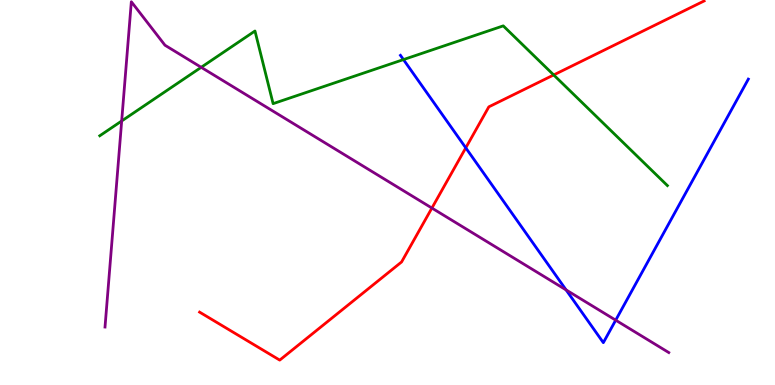[{'lines': ['blue', 'red'], 'intersections': [{'x': 6.01, 'y': 6.16}]}, {'lines': ['green', 'red'], 'intersections': [{'x': 7.14, 'y': 8.05}]}, {'lines': ['purple', 'red'], 'intersections': [{'x': 5.57, 'y': 4.6}]}, {'lines': ['blue', 'green'], 'intersections': [{'x': 5.21, 'y': 8.45}]}, {'lines': ['blue', 'purple'], 'intersections': [{'x': 7.3, 'y': 2.47}, {'x': 7.94, 'y': 1.68}]}, {'lines': ['green', 'purple'], 'intersections': [{'x': 1.57, 'y': 6.86}, {'x': 2.6, 'y': 8.25}]}]